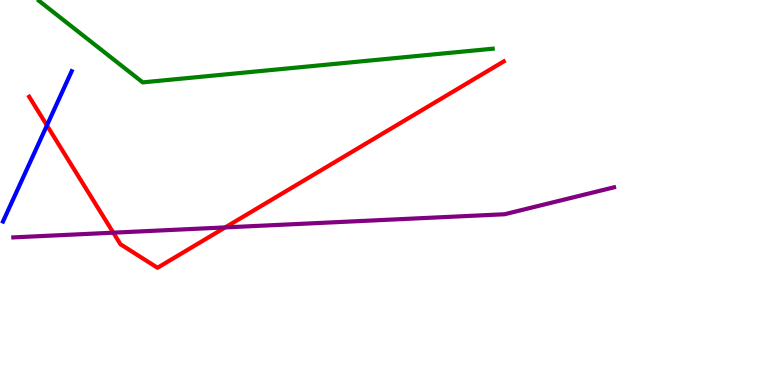[{'lines': ['blue', 'red'], 'intersections': [{'x': 0.605, 'y': 6.74}]}, {'lines': ['green', 'red'], 'intersections': []}, {'lines': ['purple', 'red'], 'intersections': [{'x': 1.46, 'y': 3.96}, {'x': 2.91, 'y': 4.09}]}, {'lines': ['blue', 'green'], 'intersections': []}, {'lines': ['blue', 'purple'], 'intersections': []}, {'lines': ['green', 'purple'], 'intersections': []}]